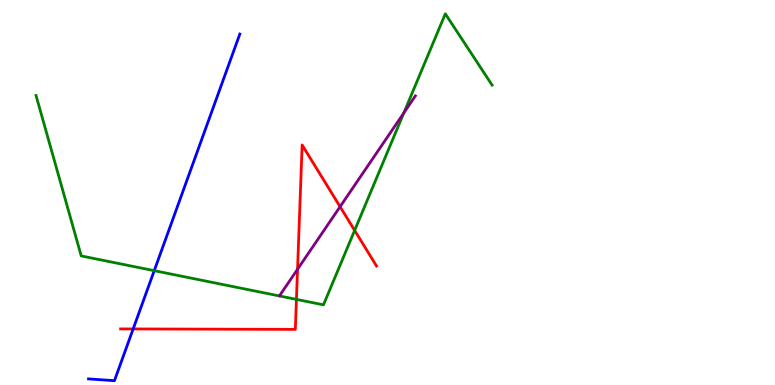[{'lines': ['blue', 'red'], 'intersections': [{'x': 1.72, 'y': 1.46}]}, {'lines': ['green', 'red'], 'intersections': [{'x': 3.83, 'y': 2.22}, {'x': 4.58, 'y': 4.02}]}, {'lines': ['purple', 'red'], 'intersections': [{'x': 3.84, 'y': 3.01}, {'x': 4.39, 'y': 4.63}]}, {'lines': ['blue', 'green'], 'intersections': [{'x': 1.99, 'y': 2.97}]}, {'lines': ['blue', 'purple'], 'intersections': []}, {'lines': ['green', 'purple'], 'intersections': [{'x': 5.21, 'y': 7.07}]}]